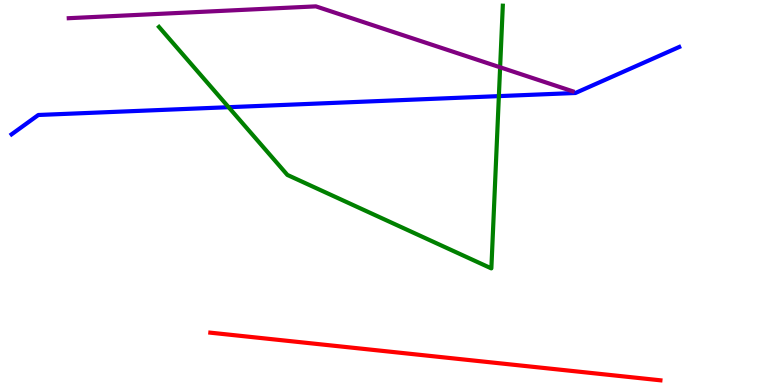[{'lines': ['blue', 'red'], 'intersections': []}, {'lines': ['green', 'red'], 'intersections': []}, {'lines': ['purple', 'red'], 'intersections': []}, {'lines': ['blue', 'green'], 'intersections': [{'x': 2.95, 'y': 7.22}, {'x': 6.44, 'y': 7.5}]}, {'lines': ['blue', 'purple'], 'intersections': []}, {'lines': ['green', 'purple'], 'intersections': [{'x': 6.45, 'y': 8.25}]}]